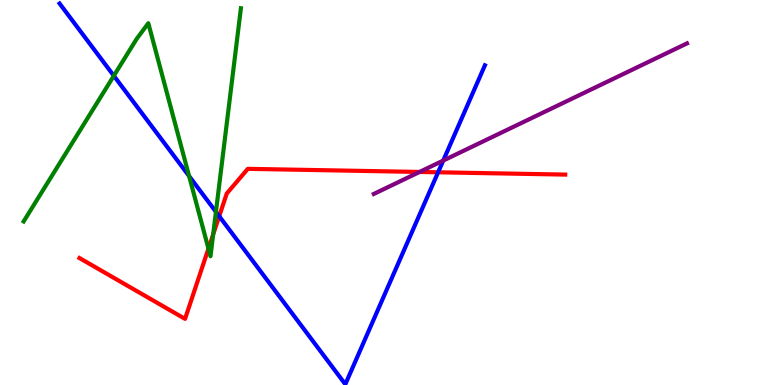[{'lines': ['blue', 'red'], 'intersections': [{'x': 2.83, 'y': 4.38}, {'x': 5.65, 'y': 5.52}]}, {'lines': ['green', 'red'], 'intersections': [{'x': 2.69, 'y': 3.54}, {'x': 2.75, 'y': 3.91}]}, {'lines': ['purple', 'red'], 'intersections': [{'x': 5.41, 'y': 5.53}]}, {'lines': ['blue', 'green'], 'intersections': [{'x': 1.47, 'y': 8.03}, {'x': 2.44, 'y': 5.43}, {'x': 2.79, 'y': 4.5}]}, {'lines': ['blue', 'purple'], 'intersections': [{'x': 5.72, 'y': 5.83}]}, {'lines': ['green', 'purple'], 'intersections': []}]